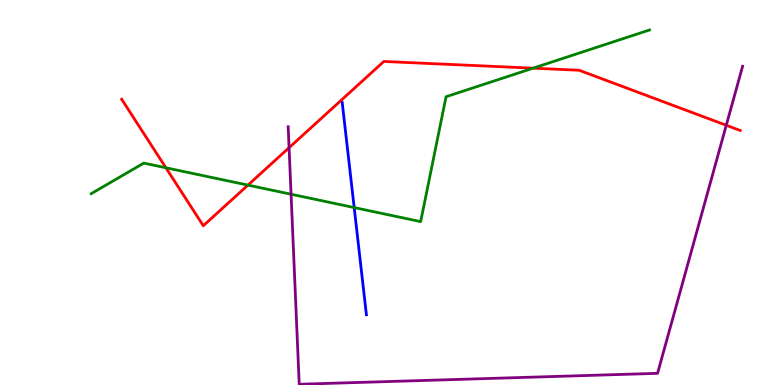[{'lines': ['blue', 'red'], 'intersections': []}, {'lines': ['green', 'red'], 'intersections': [{'x': 2.14, 'y': 5.64}, {'x': 3.2, 'y': 5.19}, {'x': 6.88, 'y': 8.23}]}, {'lines': ['purple', 'red'], 'intersections': [{'x': 3.73, 'y': 6.16}, {'x': 9.37, 'y': 6.75}]}, {'lines': ['blue', 'green'], 'intersections': [{'x': 4.57, 'y': 4.61}]}, {'lines': ['blue', 'purple'], 'intersections': []}, {'lines': ['green', 'purple'], 'intersections': [{'x': 3.76, 'y': 4.96}]}]